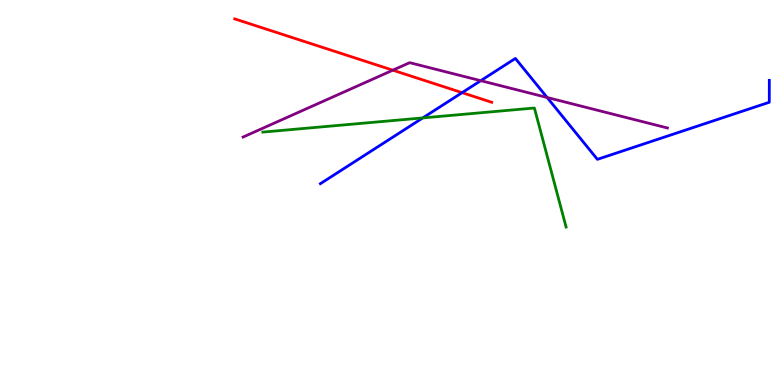[{'lines': ['blue', 'red'], 'intersections': [{'x': 5.96, 'y': 7.59}]}, {'lines': ['green', 'red'], 'intersections': []}, {'lines': ['purple', 'red'], 'intersections': [{'x': 5.07, 'y': 8.18}]}, {'lines': ['blue', 'green'], 'intersections': [{'x': 5.46, 'y': 6.94}]}, {'lines': ['blue', 'purple'], 'intersections': [{'x': 6.2, 'y': 7.9}, {'x': 7.06, 'y': 7.47}]}, {'lines': ['green', 'purple'], 'intersections': []}]